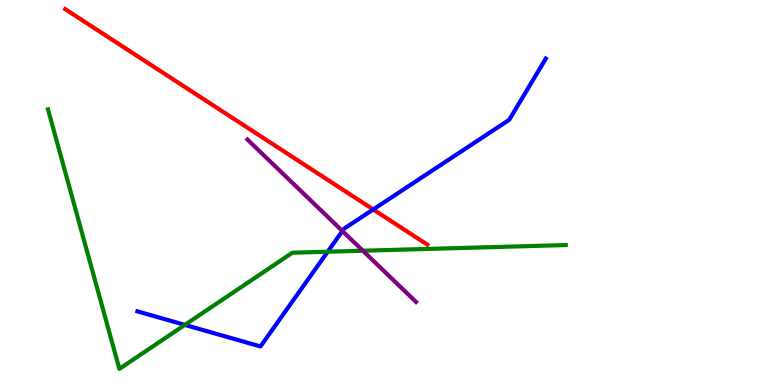[{'lines': ['blue', 'red'], 'intersections': [{'x': 4.82, 'y': 4.56}]}, {'lines': ['green', 'red'], 'intersections': []}, {'lines': ['purple', 'red'], 'intersections': []}, {'lines': ['blue', 'green'], 'intersections': [{'x': 2.39, 'y': 1.56}, {'x': 4.23, 'y': 3.46}]}, {'lines': ['blue', 'purple'], 'intersections': [{'x': 4.42, 'y': 4.0}]}, {'lines': ['green', 'purple'], 'intersections': [{'x': 4.68, 'y': 3.49}]}]